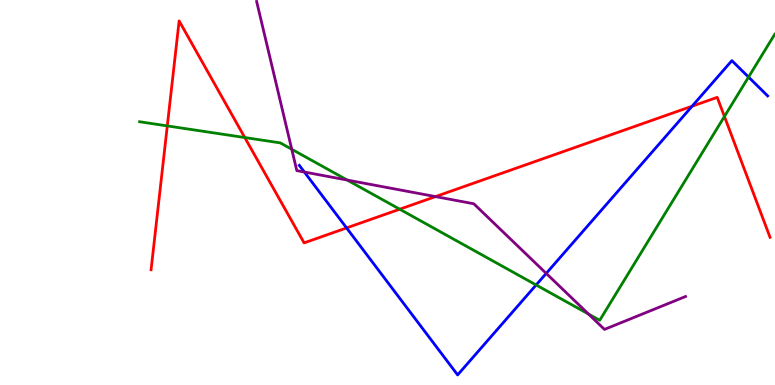[{'lines': ['blue', 'red'], 'intersections': [{'x': 4.47, 'y': 4.08}, {'x': 8.93, 'y': 7.24}]}, {'lines': ['green', 'red'], 'intersections': [{'x': 2.16, 'y': 6.73}, {'x': 3.16, 'y': 6.43}, {'x': 5.16, 'y': 4.57}, {'x': 9.35, 'y': 6.97}]}, {'lines': ['purple', 'red'], 'intersections': [{'x': 5.62, 'y': 4.89}]}, {'lines': ['blue', 'green'], 'intersections': [{'x': 6.92, 'y': 2.6}, {'x': 9.66, 'y': 8.0}]}, {'lines': ['blue', 'purple'], 'intersections': [{'x': 3.93, 'y': 5.53}, {'x': 7.05, 'y': 2.9}]}, {'lines': ['green', 'purple'], 'intersections': [{'x': 3.76, 'y': 6.12}, {'x': 4.48, 'y': 5.32}, {'x': 7.59, 'y': 1.84}]}]